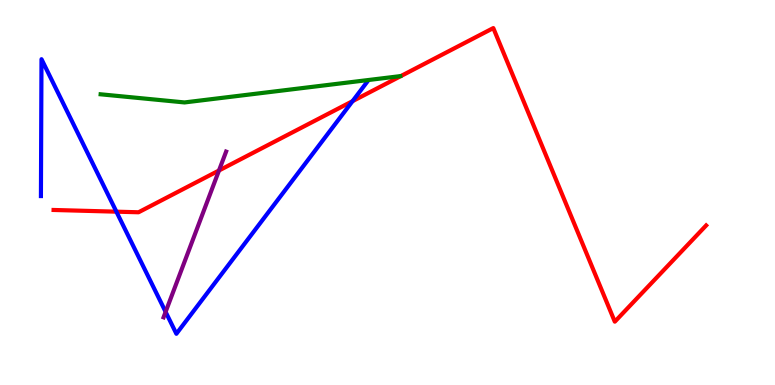[{'lines': ['blue', 'red'], 'intersections': [{'x': 1.5, 'y': 4.5}, {'x': 4.55, 'y': 7.37}]}, {'lines': ['green', 'red'], 'intersections': []}, {'lines': ['purple', 'red'], 'intersections': [{'x': 2.83, 'y': 5.57}]}, {'lines': ['blue', 'green'], 'intersections': []}, {'lines': ['blue', 'purple'], 'intersections': [{'x': 2.14, 'y': 1.9}]}, {'lines': ['green', 'purple'], 'intersections': []}]